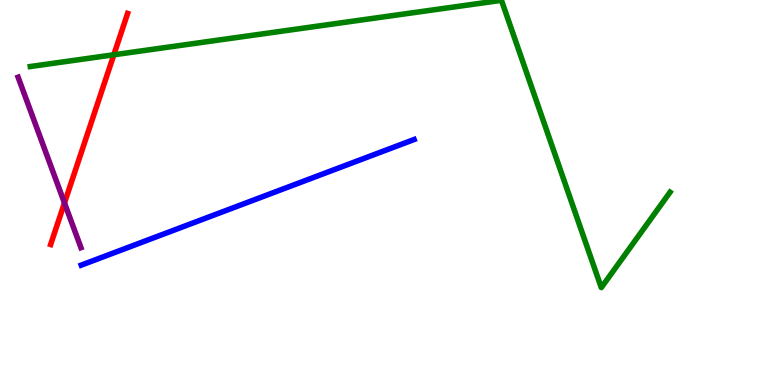[{'lines': ['blue', 'red'], 'intersections': []}, {'lines': ['green', 'red'], 'intersections': [{'x': 1.47, 'y': 8.58}]}, {'lines': ['purple', 'red'], 'intersections': [{'x': 0.832, 'y': 4.73}]}, {'lines': ['blue', 'green'], 'intersections': []}, {'lines': ['blue', 'purple'], 'intersections': []}, {'lines': ['green', 'purple'], 'intersections': []}]